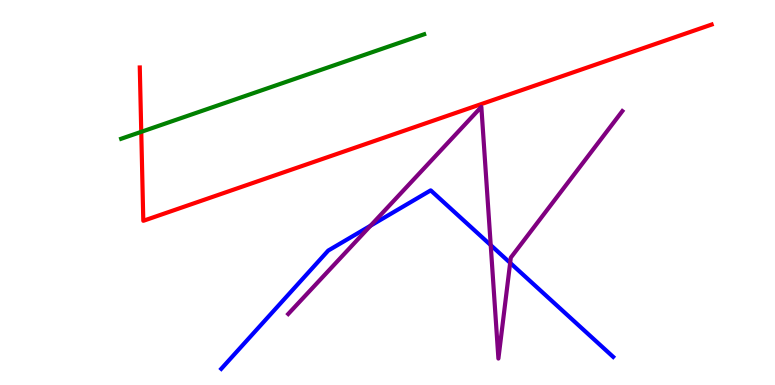[{'lines': ['blue', 'red'], 'intersections': []}, {'lines': ['green', 'red'], 'intersections': [{'x': 1.82, 'y': 6.58}]}, {'lines': ['purple', 'red'], 'intersections': []}, {'lines': ['blue', 'green'], 'intersections': []}, {'lines': ['blue', 'purple'], 'intersections': [{'x': 4.78, 'y': 4.14}, {'x': 6.33, 'y': 3.63}, {'x': 6.58, 'y': 3.17}]}, {'lines': ['green', 'purple'], 'intersections': []}]